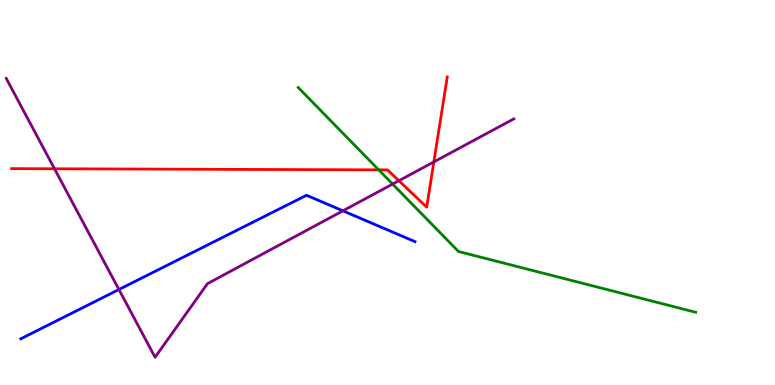[{'lines': ['blue', 'red'], 'intersections': []}, {'lines': ['green', 'red'], 'intersections': [{'x': 4.89, 'y': 5.59}]}, {'lines': ['purple', 'red'], 'intersections': [{'x': 0.703, 'y': 5.62}, {'x': 5.15, 'y': 5.31}, {'x': 5.6, 'y': 5.79}]}, {'lines': ['blue', 'green'], 'intersections': []}, {'lines': ['blue', 'purple'], 'intersections': [{'x': 1.53, 'y': 2.48}, {'x': 4.42, 'y': 4.52}]}, {'lines': ['green', 'purple'], 'intersections': [{'x': 5.07, 'y': 5.22}]}]